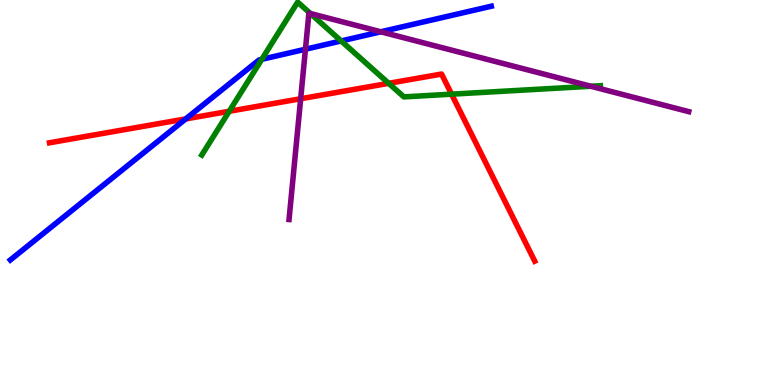[{'lines': ['blue', 'red'], 'intersections': [{'x': 2.4, 'y': 6.91}]}, {'lines': ['green', 'red'], 'intersections': [{'x': 2.96, 'y': 7.11}, {'x': 5.02, 'y': 7.84}, {'x': 5.83, 'y': 7.55}]}, {'lines': ['purple', 'red'], 'intersections': [{'x': 3.88, 'y': 7.43}]}, {'lines': ['blue', 'green'], 'intersections': [{'x': 3.38, 'y': 8.46}, {'x': 4.4, 'y': 8.94}]}, {'lines': ['blue', 'purple'], 'intersections': [{'x': 3.94, 'y': 8.72}, {'x': 4.91, 'y': 9.17}]}, {'lines': ['green', 'purple'], 'intersections': [{'x': 4.01, 'y': 9.65}, {'x': 7.62, 'y': 7.76}]}]